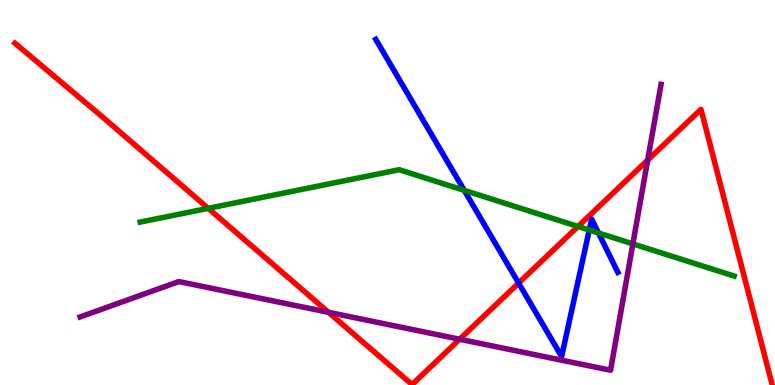[{'lines': ['blue', 'red'], 'intersections': [{'x': 6.69, 'y': 2.65}]}, {'lines': ['green', 'red'], 'intersections': [{'x': 2.69, 'y': 4.59}, {'x': 7.46, 'y': 4.12}]}, {'lines': ['purple', 'red'], 'intersections': [{'x': 4.24, 'y': 1.89}, {'x': 5.93, 'y': 1.19}, {'x': 8.36, 'y': 5.84}]}, {'lines': ['blue', 'green'], 'intersections': [{'x': 5.99, 'y': 5.06}, {'x': 7.6, 'y': 4.02}, {'x': 7.72, 'y': 3.95}]}, {'lines': ['blue', 'purple'], 'intersections': []}, {'lines': ['green', 'purple'], 'intersections': [{'x': 8.17, 'y': 3.67}]}]